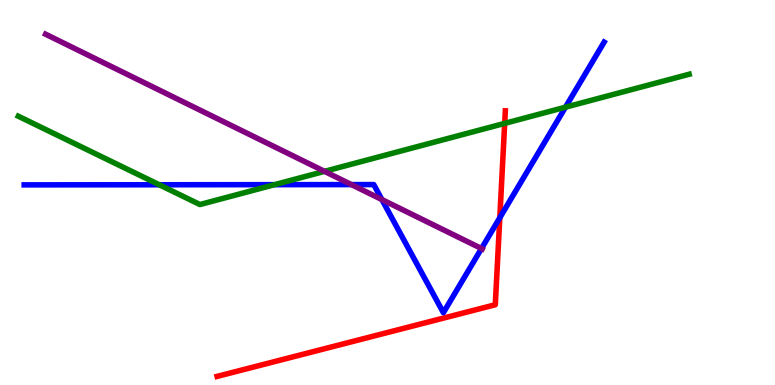[{'lines': ['blue', 'red'], 'intersections': [{'x': 6.45, 'y': 4.34}]}, {'lines': ['green', 'red'], 'intersections': [{'x': 6.51, 'y': 6.8}]}, {'lines': ['purple', 'red'], 'intersections': []}, {'lines': ['blue', 'green'], 'intersections': [{'x': 2.05, 'y': 5.2}, {'x': 3.54, 'y': 5.2}, {'x': 7.3, 'y': 7.22}]}, {'lines': ['blue', 'purple'], 'intersections': [{'x': 4.53, 'y': 5.21}, {'x': 4.93, 'y': 4.82}, {'x': 6.21, 'y': 3.54}]}, {'lines': ['green', 'purple'], 'intersections': [{'x': 4.19, 'y': 5.55}]}]